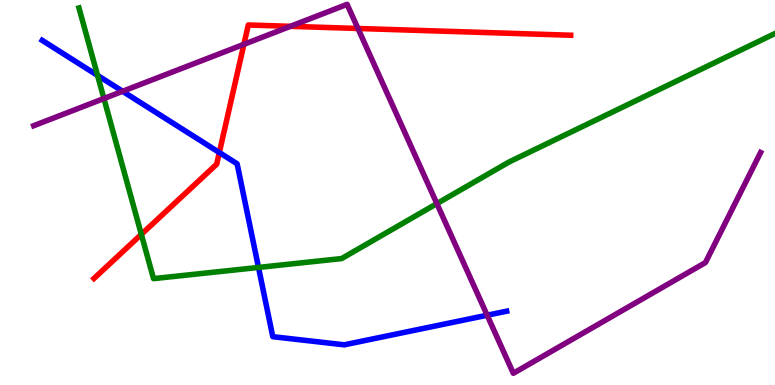[{'lines': ['blue', 'red'], 'intersections': [{'x': 2.83, 'y': 6.04}]}, {'lines': ['green', 'red'], 'intersections': [{'x': 1.82, 'y': 3.91}]}, {'lines': ['purple', 'red'], 'intersections': [{'x': 3.15, 'y': 8.85}, {'x': 3.75, 'y': 9.32}, {'x': 4.62, 'y': 9.26}]}, {'lines': ['blue', 'green'], 'intersections': [{'x': 1.26, 'y': 8.04}, {'x': 3.34, 'y': 3.05}]}, {'lines': ['blue', 'purple'], 'intersections': [{'x': 1.58, 'y': 7.63}, {'x': 6.29, 'y': 1.81}]}, {'lines': ['green', 'purple'], 'intersections': [{'x': 1.34, 'y': 7.44}, {'x': 5.64, 'y': 4.71}]}]